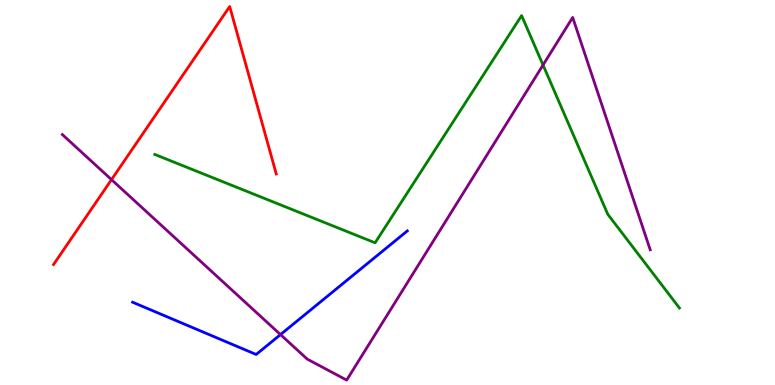[{'lines': ['blue', 'red'], 'intersections': []}, {'lines': ['green', 'red'], 'intersections': []}, {'lines': ['purple', 'red'], 'intersections': [{'x': 1.44, 'y': 5.33}]}, {'lines': ['blue', 'green'], 'intersections': []}, {'lines': ['blue', 'purple'], 'intersections': [{'x': 3.62, 'y': 1.31}]}, {'lines': ['green', 'purple'], 'intersections': [{'x': 7.01, 'y': 8.31}]}]